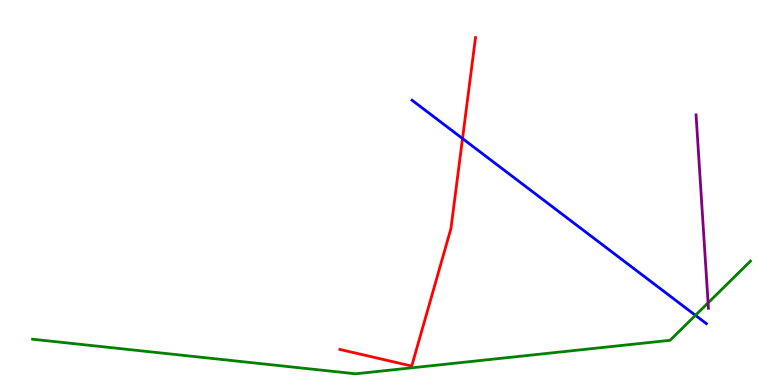[{'lines': ['blue', 'red'], 'intersections': [{'x': 5.97, 'y': 6.4}]}, {'lines': ['green', 'red'], 'intersections': []}, {'lines': ['purple', 'red'], 'intersections': []}, {'lines': ['blue', 'green'], 'intersections': [{'x': 8.97, 'y': 1.81}]}, {'lines': ['blue', 'purple'], 'intersections': []}, {'lines': ['green', 'purple'], 'intersections': [{'x': 9.14, 'y': 2.13}]}]